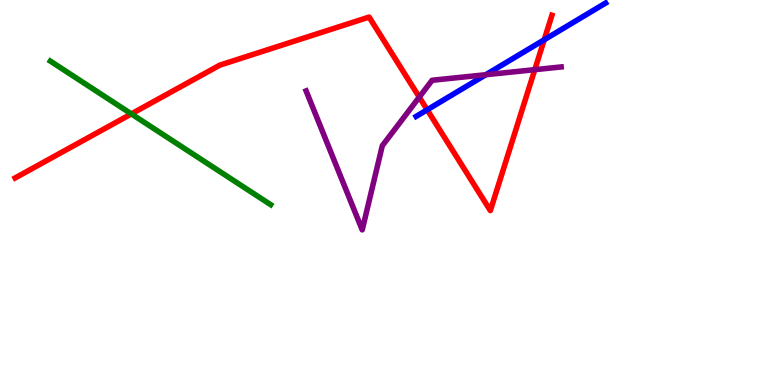[{'lines': ['blue', 'red'], 'intersections': [{'x': 5.51, 'y': 7.15}, {'x': 7.02, 'y': 8.97}]}, {'lines': ['green', 'red'], 'intersections': [{'x': 1.69, 'y': 7.04}]}, {'lines': ['purple', 'red'], 'intersections': [{'x': 5.41, 'y': 7.48}, {'x': 6.9, 'y': 8.19}]}, {'lines': ['blue', 'green'], 'intersections': []}, {'lines': ['blue', 'purple'], 'intersections': [{'x': 6.27, 'y': 8.06}]}, {'lines': ['green', 'purple'], 'intersections': []}]